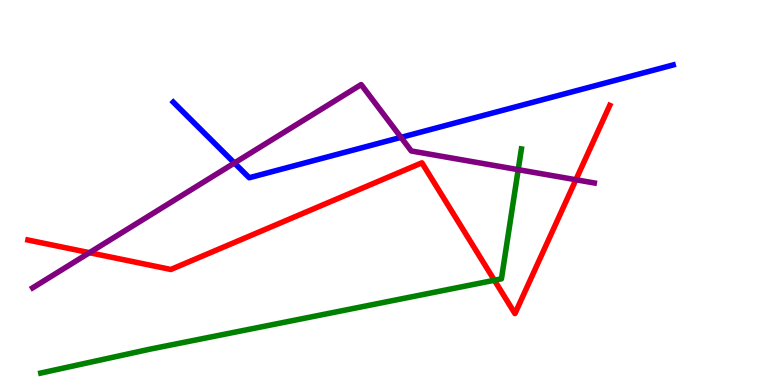[{'lines': ['blue', 'red'], 'intersections': []}, {'lines': ['green', 'red'], 'intersections': [{'x': 6.38, 'y': 2.72}]}, {'lines': ['purple', 'red'], 'intersections': [{'x': 1.15, 'y': 3.44}, {'x': 7.43, 'y': 5.33}]}, {'lines': ['blue', 'green'], 'intersections': []}, {'lines': ['blue', 'purple'], 'intersections': [{'x': 3.02, 'y': 5.77}, {'x': 5.17, 'y': 6.43}]}, {'lines': ['green', 'purple'], 'intersections': [{'x': 6.69, 'y': 5.59}]}]